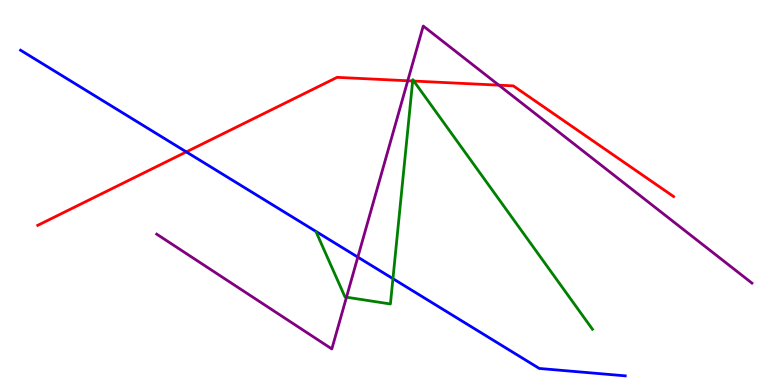[{'lines': ['blue', 'red'], 'intersections': [{'x': 2.4, 'y': 6.05}]}, {'lines': ['green', 'red'], 'intersections': [{'x': 5.32, 'y': 7.9}, {'x': 5.34, 'y': 7.89}]}, {'lines': ['purple', 'red'], 'intersections': [{'x': 5.26, 'y': 7.9}, {'x': 6.44, 'y': 7.79}]}, {'lines': ['blue', 'green'], 'intersections': [{'x': 5.07, 'y': 2.76}]}, {'lines': ['blue', 'purple'], 'intersections': [{'x': 4.62, 'y': 3.32}]}, {'lines': ['green', 'purple'], 'intersections': [{'x': 4.47, 'y': 2.28}]}]